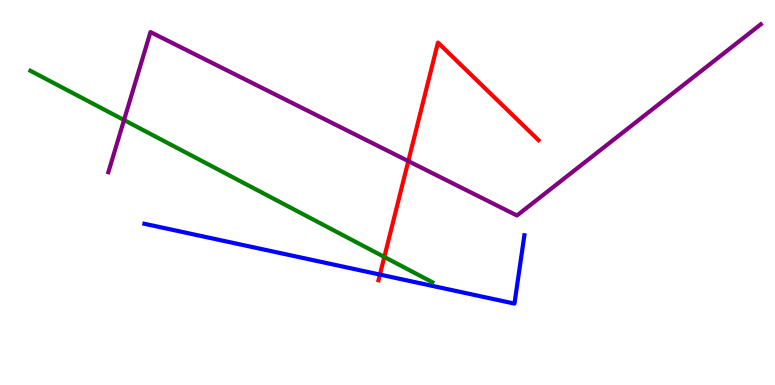[{'lines': ['blue', 'red'], 'intersections': [{'x': 4.9, 'y': 2.87}]}, {'lines': ['green', 'red'], 'intersections': [{'x': 4.96, 'y': 3.33}]}, {'lines': ['purple', 'red'], 'intersections': [{'x': 5.27, 'y': 5.82}]}, {'lines': ['blue', 'green'], 'intersections': []}, {'lines': ['blue', 'purple'], 'intersections': []}, {'lines': ['green', 'purple'], 'intersections': [{'x': 1.6, 'y': 6.88}]}]